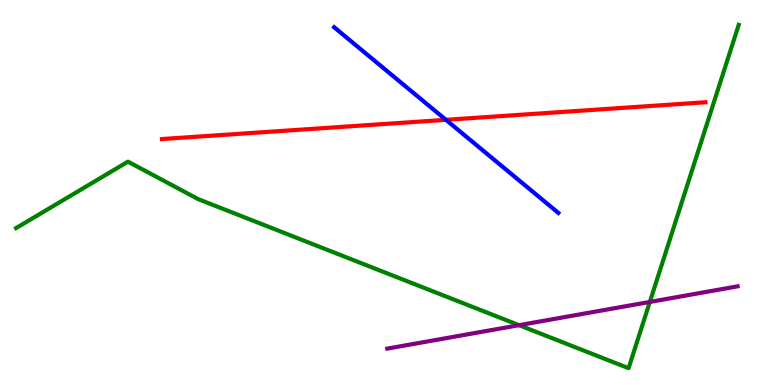[{'lines': ['blue', 'red'], 'intersections': [{'x': 5.75, 'y': 6.89}]}, {'lines': ['green', 'red'], 'intersections': []}, {'lines': ['purple', 'red'], 'intersections': []}, {'lines': ['blue', 'green'], 'intersections': []}, {'lines': ['blue', 'purple'], 'intersections': []}, {'lines': ['green', 'purple'], 'intersections': [{'x': 6.7, 'y': 1.55}, {'x': 8.38, 'y': 2.16}]}]